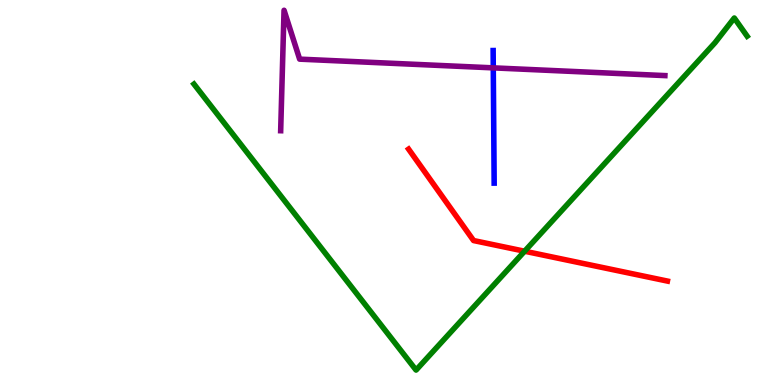[{'lines': ['blue', 'red'], 'intersections': []}, {'lines': ['green', 'red'], 'intersections': [{'x': 6.77, 'y': 3.47}]}, {'lines': ['purple', 'red'], 'intersections': []}, {'lines': ['blue', 'green'], 'intersections': []}, {'lines': ['blue', 'purple'], 'intersections': [{'x': 6.36, 'y': 8.24}]}, {'lines': ['green', 'purple'], 'intersections': []}]